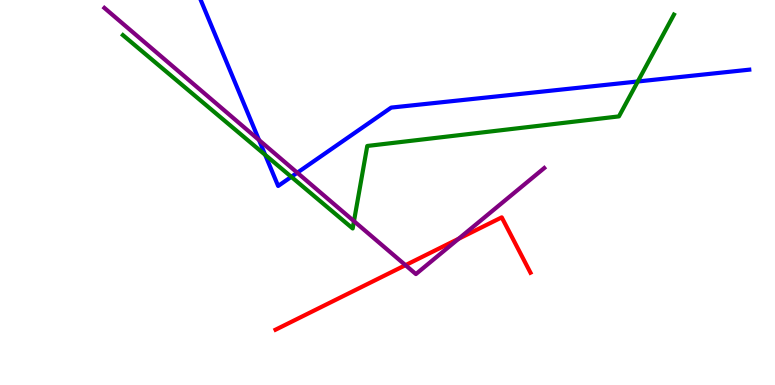[{'lines': ['blue', 'red'], 'intersections': []}, {'lines': ['green', 'red'], 'intersections': []}, {'lines': ['purple', 'red'], 'intersections': [{'x': 5.23, 'y': 3.11}, {'x': 5.92, 'y': 3.8}]}, {'lines': ['blue', 'green'], 'intersections': [{'x': 3.42, 'y': 5.98}, {'x': 3.76, 'y': 5.41}, {'x': 8.23, 'y': 7.88}]}, {'lines': ['blue', 'purple'], 'intersections': [{'x': 3.34, 'y': 6.36}, {'x': 3.84, 'y': 5.51}]}, {'lines': ['green', 'purple'], 'intersections': [{'x': 4.57, 'y': 4.26}]}]